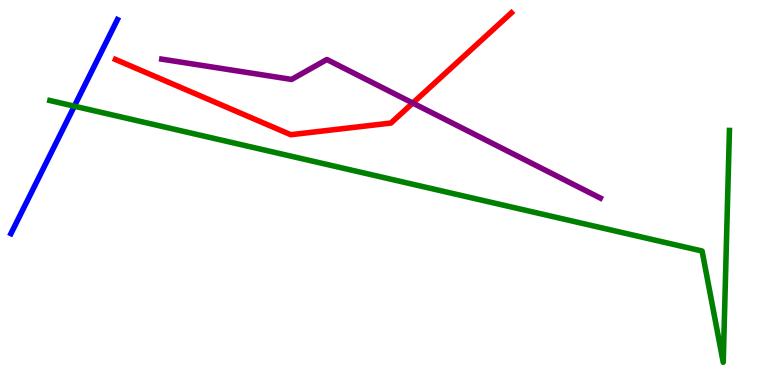[{'lines': ['blue', 'red'], 'intersections': []}, {'lines': ['green', 'red'], 'intersections': []}, {'lines': ['purple', 'red'], 'intersections': [{'x': 5.33, 'y': 7.32}]}, {'lines': ['blue', 'green'], 'intersections': [{'x': 0.959, 'y': 7.24}]}, {'lines': ['blue', 'purple'], 'intersections': []}, {'lines': ['green', 'purple'], 'intersections': []}]